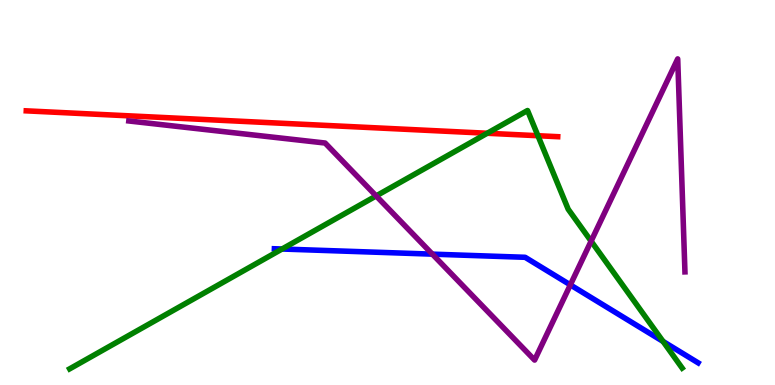[{'lines': ['blue', 'red'], 'intersections': []}, {'lines': ['green', 'red'], 'intersections': [{'x': 6.29, 'y': 6.54}, {'x': 6.94, 'y': 6.47}]}, {'lines': ['purple', 'red'], 'intersections': []}, {'lines': ['blue', 'green'], 'intersections': [{'x': 3.64, 'y': 3.53}, {'x': 8.56, 'y': 1.13}]}, {'lines': ['blue', 'purple'], 'intersections': [{'x': 5.58, 'y': 3.4}, {'x': 7.36, 'y': 2.6}]}, {'lines': ['green', 'purple'], 'intersections': [{'x': 4.85, 'y': 4.91}, {'x': 7.63, 'y': 3.74}]}]